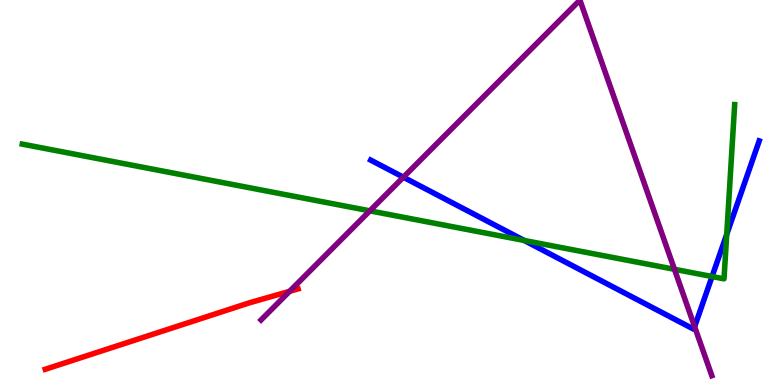[{'lines': ['blue', 'red'], 'intersections': []}, {'lines': ['green', 'red'], 'intersections': []}, {'lines': ['purple', 'red'], 'intersections': [{'x': 3.74, 'y': 2.43}]}, {'lines': ['blue', 'green'], 'intersections': [{'x': 6.76, 'y': 3.75}, {'x': 9.19, 'y': 2.82}, {'x': 9.38, 'y': 3.91}]}, {'lines': ['blue', 'purple'], 'intersections': [{'x': 5.2, 'y': 5.4}, {'x': 8.96, 'y': 1.51}]}, {'lines': ['green', 'purple'], 'intersections': [{'x': 4.77, 'y': 4.52}, {'x': 8.7, 'y': 3.01}]}]